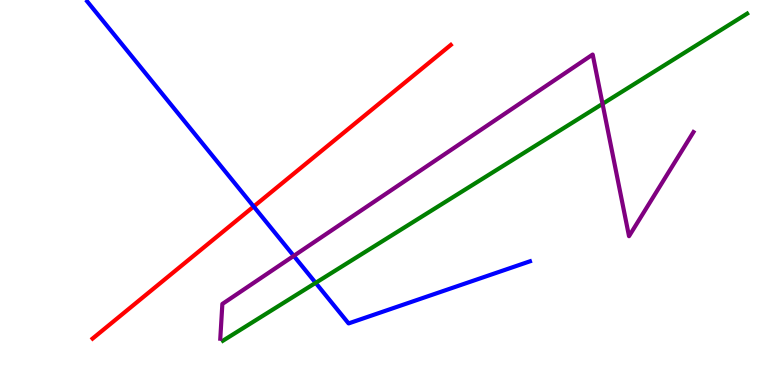[{'lines': ['blue', 'red'], 'intersections': [{'x': 3.27, 'y': 4.64}]}, {'lines': ['green', 'red'], 'intersections': []}, {'lines': ['purple', 'red'], 'intersections': []}, {'lines': ['blue', 'green'], 'intersections': [{'x': 4.07, 'y': 2.65}]}, {'lines': ['blue', 'purple'], 'intersections': [{'x': 3.79, 'y': 3.35}]}, {'lines': ['green', 'purple'], 'intersections': [{'x': 7.77, 'y': 7.3}]}]